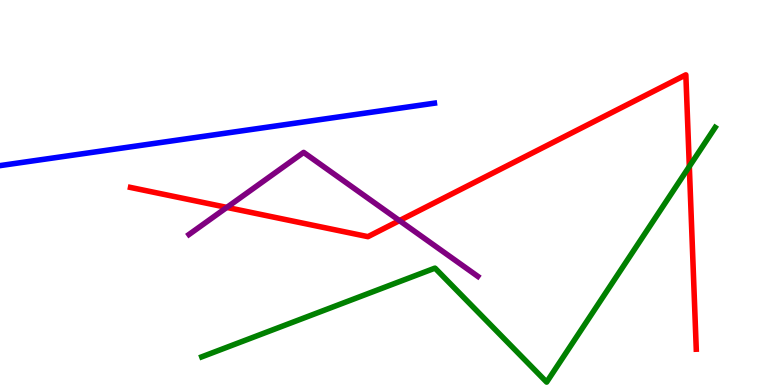[{'lines': ['blue', 'red'], 'intersections': []}, {'lines': ['green', 'red'], 'intersections': [{'x': 8.89, 'y': 5.68}]}, {'lines': ['purple', 'red'], 'intersections': [{'x': 2.93, 'y': 4.61}, {'x': 5.15, 'y': 4.27}]}, {'lines': ['blue', 'green'], 'intersections': []}, {'lines': ['blue', 'purple'], 'intersections': []}, {'lines': ['green', 'purple'], 'intersections': []}]